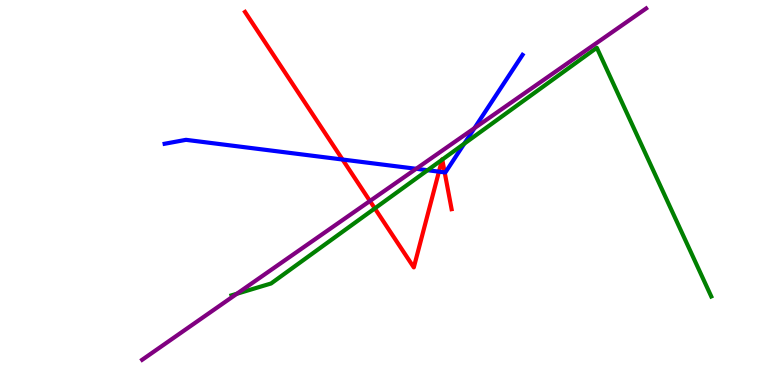[{'lines': ['blue', 'red'], 'intersections': [{'x': 4.42, 'y': 5.86}, {'x': 5.66, 'y': 5.54}, {'x': 5.74, 'y': 5.52}]}, {'lines': ['green', 'red'], 'intersections': [{'x': 4.84, 'y': 4.59}, {'x': 5.7, 'y': 5.85}, {'x': 5.71, 'y': 5.85}]}, {'lines': ['purple', 'red'], 'intersections': [{'x': 4.77, 'y': 4.78}]}, {'lines': ['blue', 'green'], 'intersections': [{'x': 5.52, 'y': 5.58}, {'x': 5.99, 'y': 6.27}]}, {'lines': ['blue', 'purple'], 'intersections': [{'x': 5.37, 'y': 5.62}, {'x': 6.12, 'y': 6.67}]}, {'lines': ['green', 'purple'], 'intersections': [{'x': 3.06, 'y': 2.37}]}]